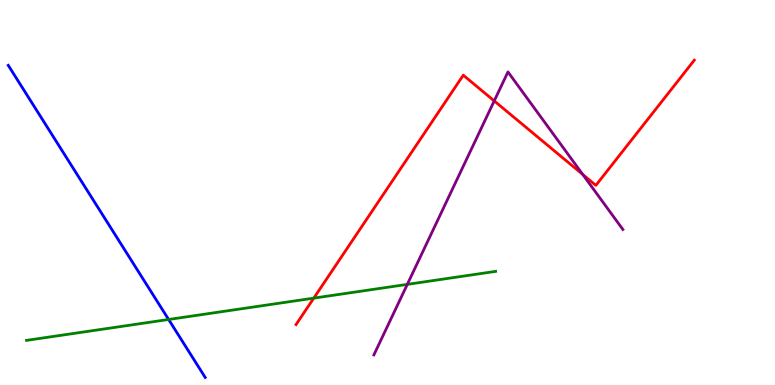[{'lines': ['blue', 'red'], 'intersections': []}, {'lines': ['green', 'red'], 'intersections': [{'x': 4.05, 'y': 2.26}]}, {'lines': ['purple', 'red'], 'intersections': [{'x': 6.38, 'y': 7.38}, {'x': 7.52, 'y': 5.47}]}, {'lines': ['blue', 'green'], 'intersections': [{'x': 2.18, 'y': 1.7}]}, {'lines': ['blue', 'purple'], 'intersections': []}, {'lines': ['green', 'purple'], 'intersections': [{'x': 5.26, 'y': 2.61}]}]